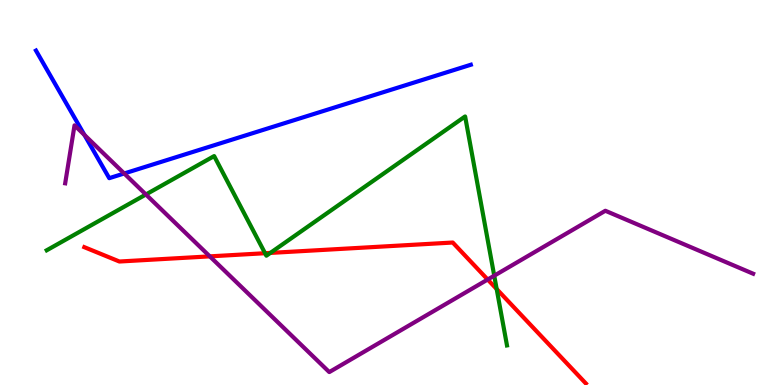[{'lines': ['blue', 'red'], 'intersections': []}, {'lines': ['green', 'red'], 'intersections': [{'x': 3.42, 'y': 3.42}, {'x': 3.49, 'y': 3.43}, {'x': 6.41, 'y': 2.49}]}, {'lines': ['purple', 'red'], 'intersections': [{'x': 2.71, 'y': 3.34}, {'x': 6.29, 'y': 2.74}]}, {'lines': ['blue', 'green'], 'intersections': []}, {'lines': ['blue', 'purple'], 'intersections': [{'x': 1.09, 'y': 6.5}, {'x': 1.6, 'y': 5.49}]}, {'lines': ['green', 'purple'], 'intersections': [{'x': 1.88, 'y': 4.95}, {'x': 6.38, 'y': 2.84}]}]